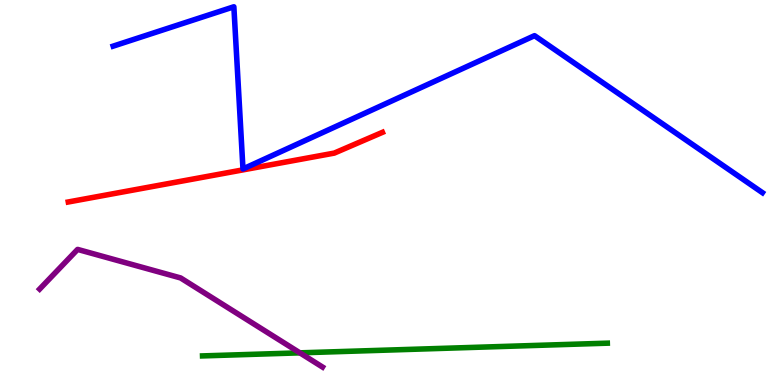[{'lines': ['blue', 'red'], 'intersections': []}, {'lines': ['green', 'red'], 'intersections': []}, {'lines': ['purple', 'red'], 'intersections': []}, {'lines': ['blue', 'green'], 'intersections': []}, {'lines': ['blue', 'purple'], 'intersections': []}, {'lines': ['green', 'purple'], 'intersections': [{'x': 3.87, 'y': 0.835}]}]